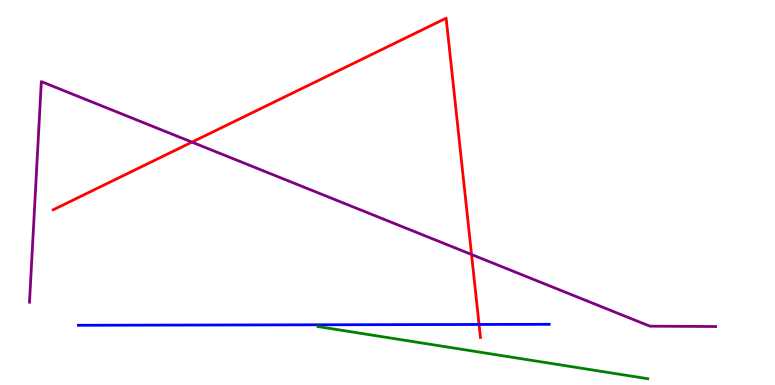[{'lines': ['blue', 'red'], 'intersections': [{'x': 6.18, 'y': 1.57}]}, {'lines': ['green', 'red'], 'intersections': []}, {'lines': ['purple', 'red'], 'intersections': [{'x': 2.48, 'y': 6.31}, {'x': 6.08, 'y': 3.39}]}, {'lines': ['blue', 'green'], 'intersections': []}, {'lines': ['blue', 'purple'], 'intersections': []}, {'lines': ['green', 'purple'], 'intersections': []}]